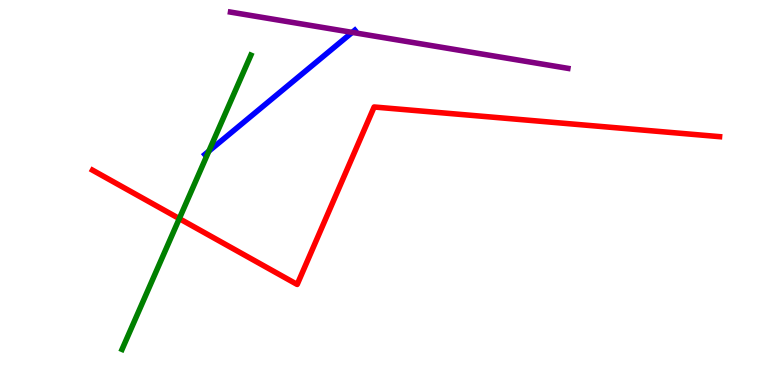[{'lines': ['blue', 'red'], 'intersections': []}, {'lines': ['green', 'red'], 'intersections': [{'x': 2.31, 'y': 4.32}]}, {'lines': ['purple', 'red'], 'intersections': []}, {'lines': ['blue', 'green'], 'intersections': [{'x': 2.69, 'y': 6.07}]}, {'lines': ['blue', 'purple'], 'intersections': [{'x': 4.54, 'y': 9.16}]}, {'lines': ['green', 'purple'], 'intersections': []}]